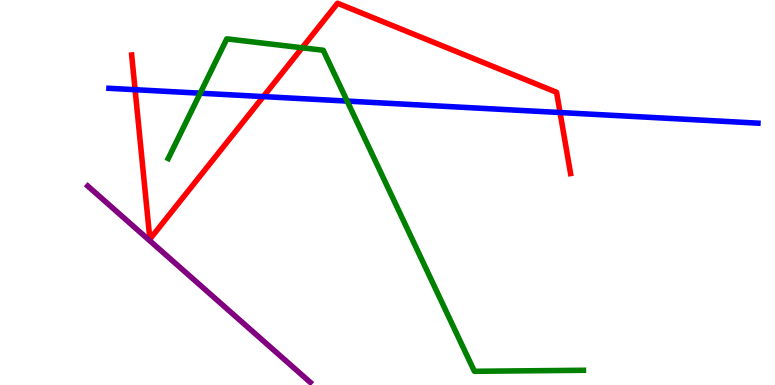[{'lines': ['blue', 'red'], 'intersections': [{'x': 1.74, 'y': 7.67}, {'x': 3.4, 'y': 7.49}, {'x': 7.23, 'y': 7.08}]}, {'lines': ['green', 'red'], 'intersections': [{'x': 3.9, 'y': 8.76}]}, {'lines': ['purple', 'red'], 'intersections': []}, {'lines': ['blue', 'green'], 'intersections': [{'x': 2.58, 'y': 7.58}, {'x': 4.48, 'y': 7.37}]}, {'lines': ['blue', 'purple'], 'intersections': []}, {'lines': ['green', 'purple'], 'intersections': []}]